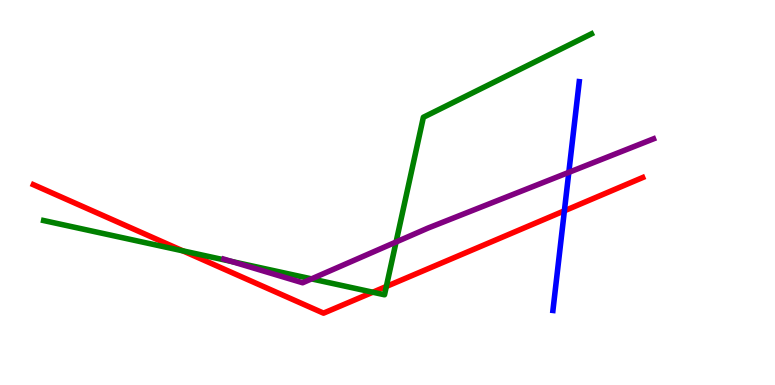[{'lines': ['blue', 'red'], 'intersections': [{'x': 7.28, 'y': 4.52}]}, {'lines': ['green', 'red'], 'intersections': [{'x': 2.36, 'y': 3.48}, {'x': 4.81, 'y': 2.41}, {'x': 4.99, 'y': 2.56}]}, {'lines': ['purple', 'red'], 'intersections': []}, {'lines': ['blue', 'green'], 'intersections': []}, {'lines': ['blue', 'purple'], 'intersections': [{'x': 7.34, 'y': 5.52}]}, {'lines': ['green', 'purple'], 'intersections': [{'x': 2.99, 'y': 3.21}, {'x': 4.02, 'y': 2.76}, {'x': 5.11, 'y': 3.71}]}]